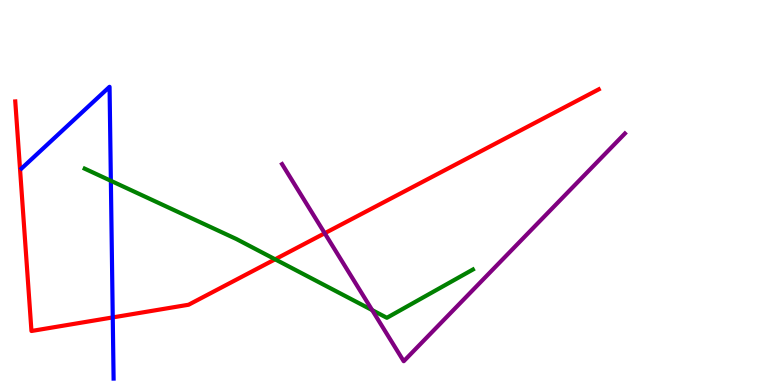[{'lines': ['blue', 'red'], 'intersections': [{'x': 1.45, 'y': 1.76}]}, {'lines': ['green', 'red'], 'intersections': [{'x': 3.55, 'y': 3.26}]}, {'lines': ['purple', 'red'], 'intersections': [{'x': 4.19, 'y': 3.94}]}, {'lines': ['blue', 'green'], 'intersections': [{'x': 1.43, 'y': 5.3}]}, {'lines': ['blue', 'purple'], 'intersections': []}, {'lines': ['green', 'purple'], 'intersections': [{'x': 4.8, 'y': 1.95}]}]